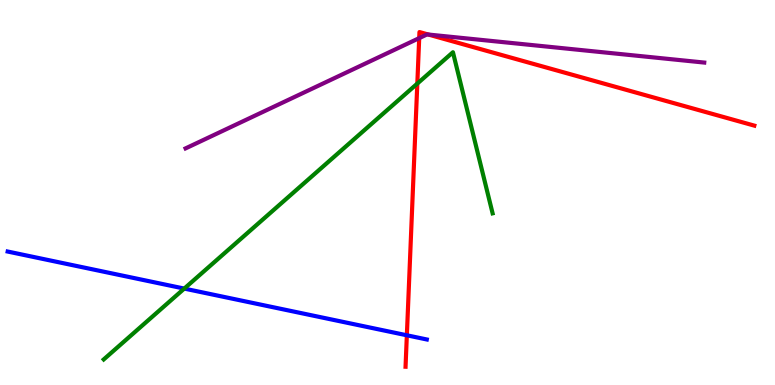[{'lines': ['blue', 'red'], 'intersections': [{'x': 5.25, 'y': 1.29}]}, {'lines': ['green', 'red'], 'intersections': [{'x': 5.38, 'y': 7.83}]}, {'lines': ['purple', 'red'], 'intersections': [{'x': 5.41, 'y': 9.01}, {'x': 5.53, 'y': 9.1}]}, {'lines': ['blue', 'green'], 'intersections': [{'x': 2.38, 'y': 2.5}]}, {'lines': ['blue', 'purple'], 'intersections': []}, {'lines': ['green', 'purple'], 'intersections': []}]